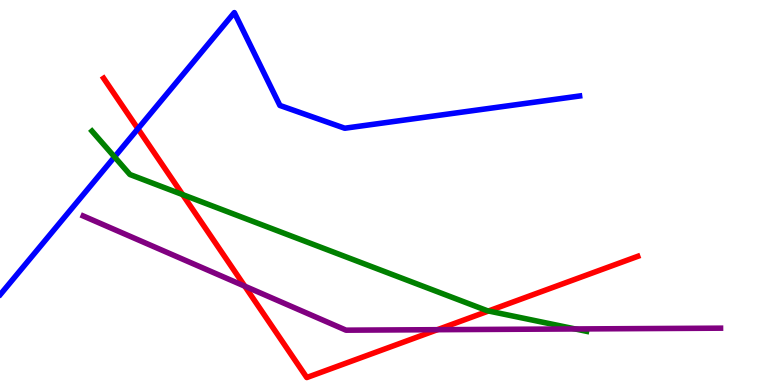[{'lines': ['blue', 'red'], 'intersections': [{'x': 1.78, 'y': 6.66}]}, {'lines': ['green', 'red'], 'intersections': [{'x': 2.36, 'y': 4.95}, {'x': 6.3, 'y': 1.92}]}, {'lines': ['purple', 'red'], 'intersections': [{'x': 3.16, 'y': 2.57}, {'x': 5.64, 'y': 1.44}]}, {'lines': ['blue', 'green'], 'intersections': [{'x': 1.48, 'y': 5.92}]}, {'lines': ['blue', 'purple'], 'intersections': []}, {'lines': ['green', 'purple'], 'intersections': [{'x': 7.42, 'y': 1.46}]}]